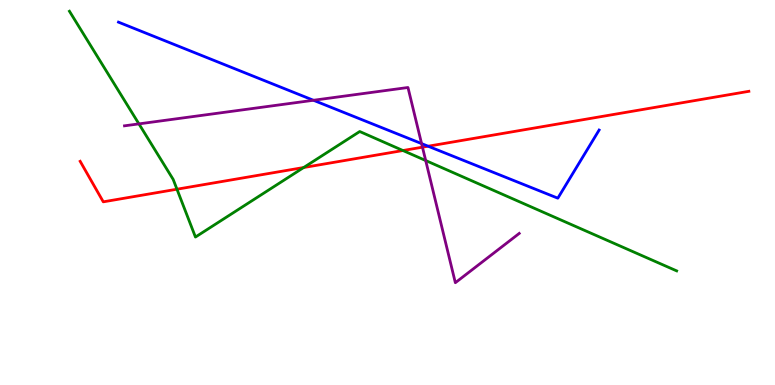[{'lines': ['blue', 'red'], 'intersections': [{'x': 5.52, 'y': 6.2}]}, {'lines': ['green', 'red'], 'intersections': [{'x': 2.28, 'y': 5.09}, {'x': 3.92, 'y': 5.65}, {'x': 5.2, 'y': 6.09}]}, {'lines': ['purple', 'red'], 'intersections': [{'x': 5.45, 'y': 6.18}]}, {'lines': ['blue', 'green'], 'intersections': []}, {'lines': ['blue', 'purple'], 'intersections': [{'x': 4.04, 'y': 7.4}, {'x': 5.44, 'y': 6.27}]}, {'lines': ['green', 'purple'], 'intersections': [{'x': 1.79, 'y': 6.78}, {'x': 5.49, 'y': 5.83}]}]